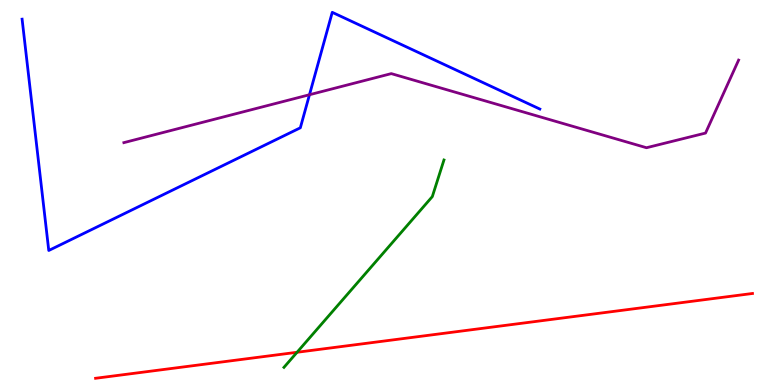[{'lines': ['blue', 'red'], 'intersections': []}, {'lines': ['green', 'red'], 'intersections': [{'x': 3.83, 'y': 0.85}]}, {'lines': ['purple', 'red'], 'intersections': []}, {'lines': ['blue', 'green'], 'intersections': []}, {'lines': ['blue', 'purple'], 'intersections': [{'x': 3.99, 'y': 7.54}]}, {'lines': ['green', 'purple'], 'intersections': []}]